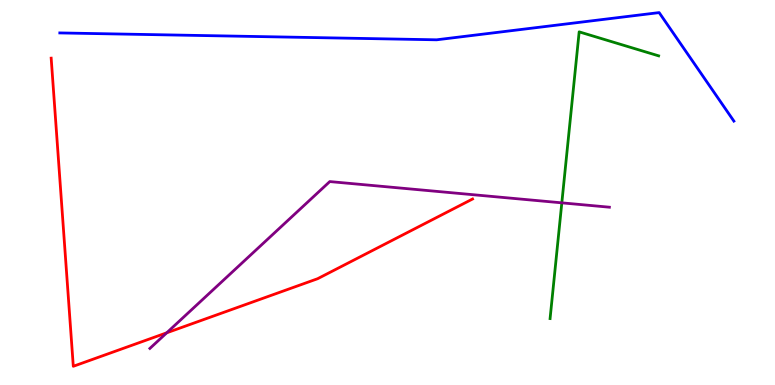[{'lines': ['blue', 'red'], 'intersections': []}, {'lines': ['green', 'red'], 'intersections': []}, {'lines': ['purple', 'red'], 'intersections': [{'x': 2.15, 'y': 1.36}]}, {'lines': ['blue', 'green'], 'intersections': []}, {'lines': ['blue', 'purple'], 'intersections': []}, {'lines': ['green', 'purple'], 'intersections': [{'x': 7.25, 'y': 4.73}]}]